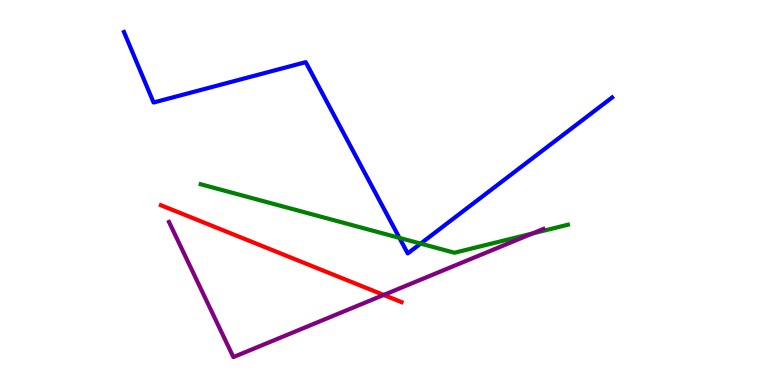[{'lines': ['blue', 'red'], 'intersections': []}, {'lines': ['green', 'red'], 'intersections': []}, {'lines': ['purple', 'red'], 'intersections': [{'x': 4.95, 'y': 2.34}]}, {'lines': ['blue', 'green'], 'intersections': [{'x': 5.15, 'y': 3.82}, {'x': 5.43, 'y': 3.67}]}, {'lines': ['blue', 'purple'], 'intersections': []}, {'lines': ['green', 'purple'], 'intersections': [{'x': 6.87, 'y': 3.94}]}]